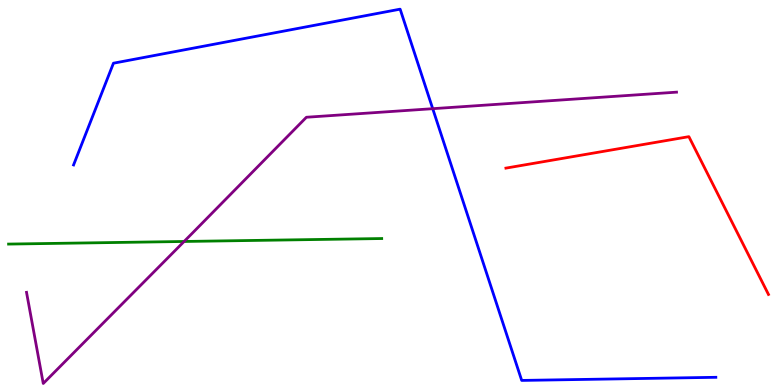[{'lines': ['blue', 'red'], 'intersections': []}, {'lines': ['green', 'red'], 'intersections': []}, {'lines': ['purple', 'red'], 'intersections': []}, {'lines': ['blue', 'green'], 'intersections': []}, {'lines': ['blue', 'purple'], 'intersections': [{'x': 5.58, 'y': 7.18}]}, {'lines': ['green', 'purple'], 'intersections': [{'x': 2.38, 'y': 3.73}]}]